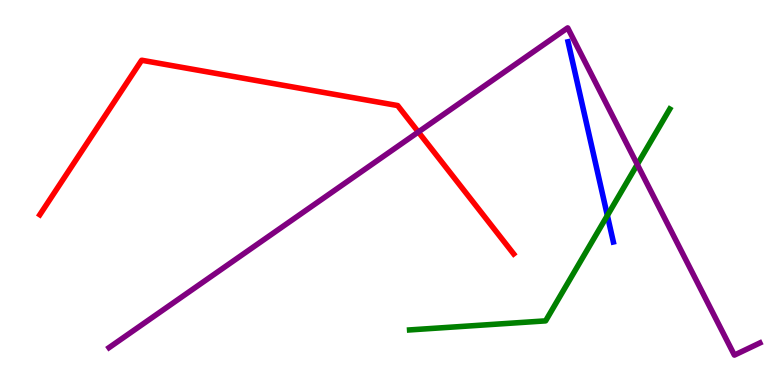[{'lines': ['blue', 'red'], 'intersections': []}, {'lines': ['green', 'red'], 'intersections': []}, {'lines': ['purple', 'red'], 'intersections': [{'x': 5.4, 'y': 6.57}]}, {'lines': ['blue', 'green'], 'intersections': [{'x': 7.84, 'y': 4.4}]}, {'lines': ['blue', 'purple'], 'intersections': []}, {'lines': ['green', 'purple'], 'intersections': [{'x': 8.22, 'y': 5.73}]}]